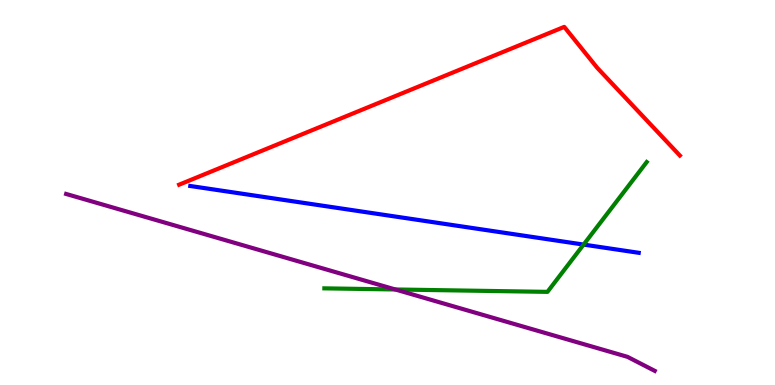[{'lines': ['blue', 'red'], 'intersections': []}, {'lines': ['green', 'red'], 'intersections': []}, {'lines': ['purple', 'red'], 'intersections': []}, {'lines': ['blue', 'green'], 'intersections': [{'x': 7.53, 'y': 3.65}]}, {'lines': ['blue', 'purple'], 'intersections': []}, {'lines': ['green', 'purple'], 'intersections': [{'x': 5.1, 'y': 2.48}]}]